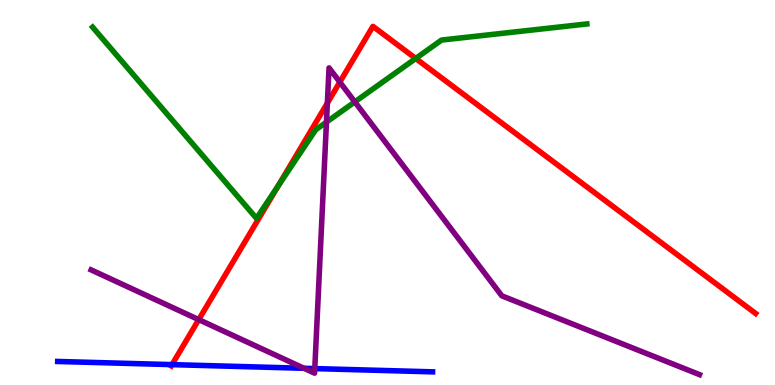[{'lines': ['blue', 'red'], 'intersections': [{'x': 2.22, 'y': 0.529}]}, {'lines': ['green', 'red'], 'intersections': [{'x': 3.59, 'y': 5.16}, {'x': 5.36, 'y': 8.48}]}, {'lines': ['purple', 'red'], 'intersections': [{'x': 2.56, 'y': 1.7}, {'x': 4.22, 'y': 7.32}, {'x': 4.38, 'y': 7.87}]}, {'lines': ['blue', 'green'], 'intersections': []}, {'lines': ['blue', 'purple'], 'intersections': [{'x': 3.92, 'y': 0.434}, {'x': 4.06, 'y': 0.426}]}, {'lines': ['green', 'purple'], 'intersections': [{'x': 4.21, 'y': 6.83}, {'x': 4.58, 'y': 7.35}]}]